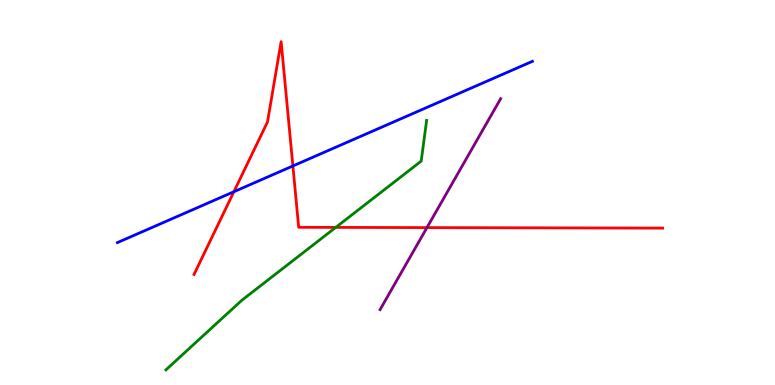[{'lines': ['blue', 'red'], 'intersections': [{'x': 3.02, 'y': 5.02}, {'x': 3.78, 'y': 5.69}]}, {'lines': ['green', 'red'], 'intersections': [{'x': 4.33, 'y': 4.09}]}, {'lines': ['purple', 'red'], 'intersections': [{'x': 5.51, 'y': 4.09}]}, {'lines': ['blue', 'green'], 'intersections': []}, {'lines': ['blue', 'purple'], 'intersections': []}, {'lines': ['green', 'purple'], 'intersections': []}]